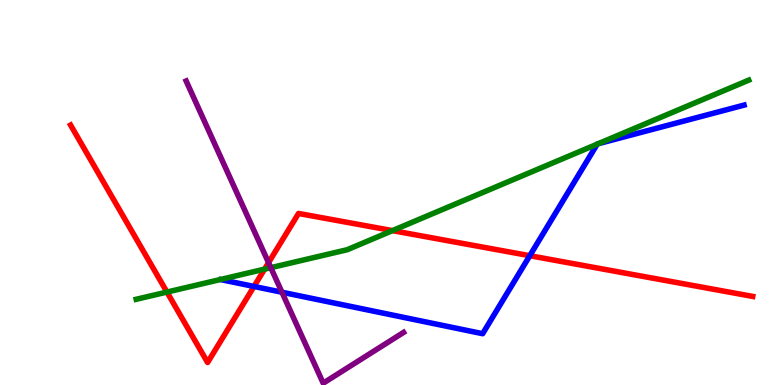[{'lines': ['blue', 'red'], 'intersections': [{'x': 3.28, 'y': 2.56}, {'x': 6.84, 'y': 3.36}]}, {'lines': ['green', 'red'], 'intersections': [{'x': 2.15, 'y': 2.41}, {'x': 3.41, 'y': 3.01}, {'x': 5.06, 'y': 4.01}]}, {'lines': ['purple', 'red'], 'intersections': [{'x': 3.46, 'y': 3.18}]}, {'lines': ['blue', 'green'], 'intersections': [{'x': 7.71, 'y': 6.26}, {'x': 7.72, 'y': 6.27}]}, {'lines': ['blue', 'purple'], 'intersections': [{'x': 3.64, 'y': 2.41}]}, {'lines': ['green', 'purple'], 'intersections': [{'x': 3.49, 'y': 3.05}]}]